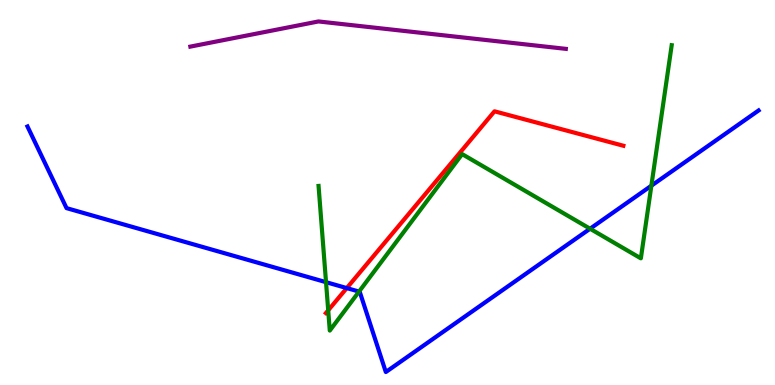[{'lines': ['blue', 'red'], 'intersections': [{'x': 4.47, 'y': 2.52}]}, {'lines': ['green', 'red'], 'intersections': [{'x': 4.23, 'y': 1.94}]}, {'lines': ['purple', 'red'], 'intersections': []}, {'lines': ['blue', 'green'], 'intersections': [{'x': 4.21, 'y': 2.67}, {'x': 4.63, 'y': 2.43}, {'x': 7.61, 'y': 4.06}, {'x': 8.4, 'y': 5.18}]}, {'lines': ['blue', 'purple'], 'intersections': []}, {'lines': ['green', 'purple'], 'intersections': []}]